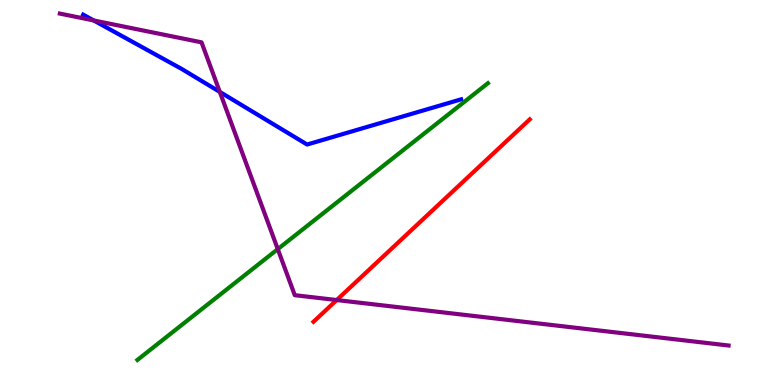[{'lines': ['blue', 'red'], 'intersections': []}, {'lines': ['green', 'red'], 'intersections': []}, {'lines': ['purple', 'red'], 'intersections': [{'x': 4.34, 'y': 2.21}]}, {'lines': ['blue', 'green'], 'intersections': []}, {'lines': ['blue', 'purple'], 'intersections': [{'x': 1.21, 'y': 9.47}, {'x': 2.84, 'y': 7.61}]}, {'lines': ['green', 'purple'], 'intersections': [{'x': 3.58, 'y': 3.53}]}]